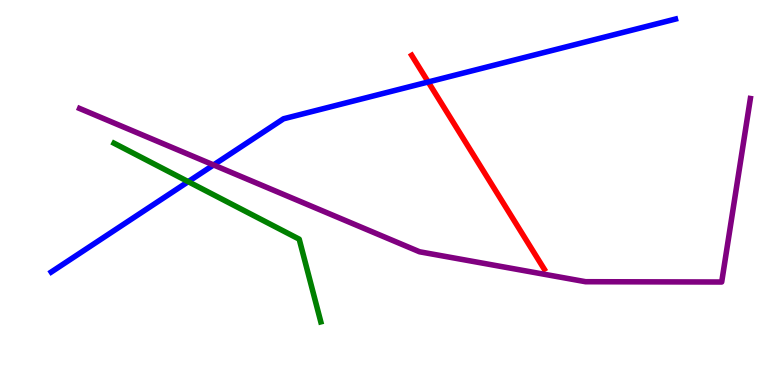[{'lines': ['blue', 'red'], 'intersections': [{'x': 5.53, 'y': 7.87}]}, {'lines': ['green', 'red'], 'intersections': []}, {'lines': ['purple', 'red'], 'intersections': []}, {'lines': ['blue', 'green'], 'intersections': [{'x': 2.43, 'y': 5.28}]}, {'lines': ['blue', 'purple'], 'intersections': [{'x': 2.76, 'y': 5.72}]}, {'lines': ['green', 'purple'], 'intersections': []}]